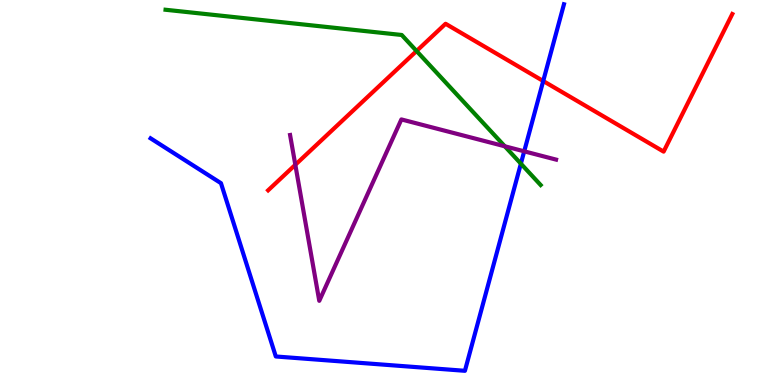[{'lines': ['blue', 'red'], 'intersections': [{'x': 7.01, 'y': 7.9}]}, {'lines': ['green', 'red'], 'intersections': [{'x': 5.37, 'y': 8.68}]}, {'lines': ['purple', 'red'], 'intersections': [{'x': 3.81, 'y': 5.72}]}, {'lines': ['blue', 'green'], 'intersections': [{'x': 6.72, 'y': 5.75}]}, {'lines': ['blue', 'purple'], 'intersections': [{'x': 6.76, 'y': 6.07}]}, {'lines': ['green', 'purple'], 'intersections': [{'x': 6.51, 'y': 6.2}]}]